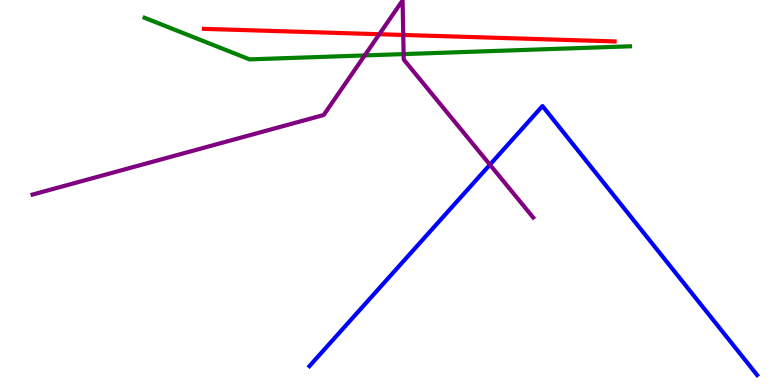[{'lines': ['blue', 'red'], 'intersections': []}, {'lines': ['green', 'red'], 'intersections': []}, {'lines': ['purple', 'red'], 'intersections': [{'x': 4.89, 'y': 9.11}, {'x': 5.2, 'y': 9.09}]}, {'lines': ['blue', 'green'], 'intersections': []}, {'lines': ['blue', 'purple'], 'intersections': [{'x': 6.32, 'y': 5.72}]}, {'lines': ['green', 'purple'], 'intersections': [{'x': 4.71, 'y': 8.56}, {'x': 5.21, 'y': 8.6}]}]